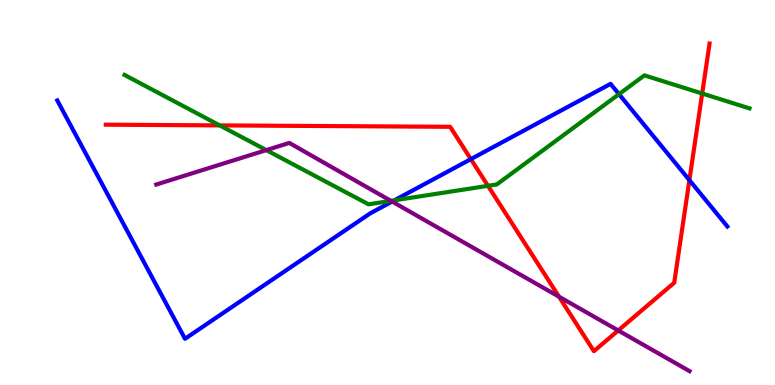[{'lines': ['blue', 'red'], 'intersections': [{'x': 6.08, 'y': 5.87}, {'x': 8.9, 'y': 5.32}]}, {'lines': ['green', 'red'], 'intersections': [{'x': 2.83, 'y': 6.74}, {'x': 6.3, 'y': 5.17}, {'x': 9.06, 'y': 7.57}]}, {'lines': ['purple', 'red'], 'intersections': [{'x': 7.21, 'y': 2.29}, {'x': 7.98, 'y': 1.42}]}, {'lines': ['blue', 'green'], 'intersections': [{'x': 5.09, 'y': 4.8}, {'x': 7.99, 'y': 7.55}]}, {'lines': ['blue', 'purple'], 'intersections': [{'x': 5.06, 'y': 4.77}]}, {'lines': ['green', 'purple'], 'intersections': [{'x': 3.44, 'y': 6.1}, {'x': 5.04, 'y': 4.78}]}]